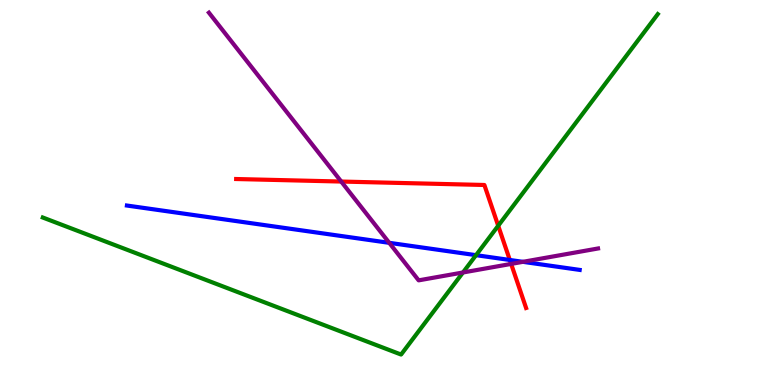[{'lines': ['blue', 'red'], 'intersections': [{'x': 6.58, 'y': 3.25}]}, {'lines': ['green', 'red'], 'intersections': [{'x': 6.43, 'y': 4.14}]}, {'lines': ['purple', 'red'], 'intersections': [{'x': 4.4, 'y': 5.28}, {'x': 6.6, 'y': 3.14}]}, {'lines': ['blue', 'green'], 'intersections': [{'x': 6.14, 'y': 3.37}]}, {'lines': ['blue', 'purple'], 'intersections': [{'x': 5.02, 'y': 3.69}, {'x': 6.75, 'y': 3.2}]}, {'lines': ['green', 'purple'], 'intersections': [{'x': 5.97, 'y': 2.92}]}]